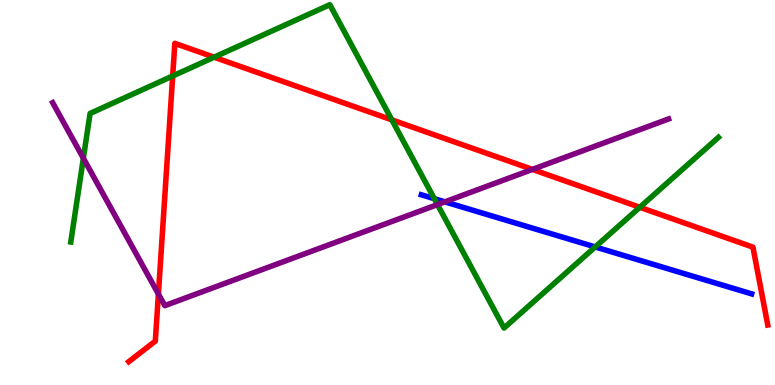[{'lines': ['blue', 'red'], 'intersections': []}, {'lines': ['green', 'red'], 'intersections': [{'x': 2.23, 'y': 8.03}, {'x': 2.76, 'y': 8.51}, {'x': 5.06, 'y': 6.89}, {'x': 8.26, 'y': 4.62}]}, {'lines': ['purple', 'red'], 'intersections': [{'x': 2.04, 'y': 2.36}, {'x': 6.87, 'y': 5.6}]}, {'lines': ['blue', 'green'], 'intersections': [{'x': 5.6, 'y': 4.84}, {'x': 7.68, 'y': 3.59}]}, {'lines': ['blue', 'purple'], 'intersections': [{'x': 5.74, 'y': 4.76}]}, {'lines': ['green', 'purple'], 'intersections': [{'x': 1.08, 'y': 5.89}, {'x': 5.65, 'y': 4.69}]}]